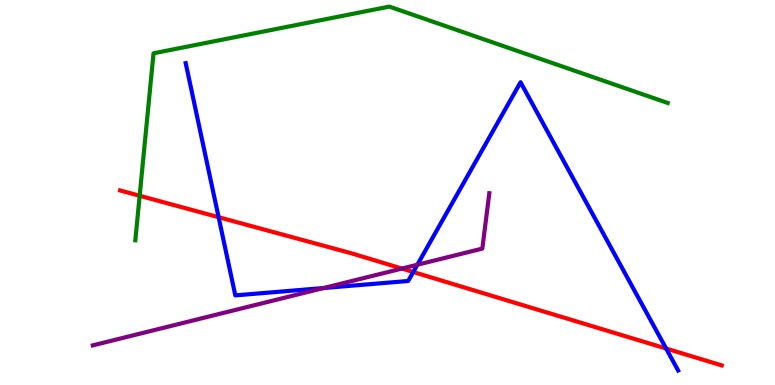[{'lines': ['blue', 'red'], 'intersections': [{'x': 2.82, 'y': 4.36}, {'x': 5.33, 'y': 2.93}, {'x': 8.6, 'y': 0.947}]}, {'lines': ['green', 'red'], 'intersections': [{'x': 1.8, 'y': 4.92}]}, {'lines': ['purple', 'red'], 'intersections': [{'x': 5.19, 'y': 3.02}]}, {'lines': ['blue', 'green'], 'intersections': []}, {'lines': ['blue', 'purple'], 'intersections': [{'x': 4.18, 'y': 2.52}, {'x': 5.39, 'y': 3.12}]}, {'lines': ['green', 'purple'], 'intersections': []}]